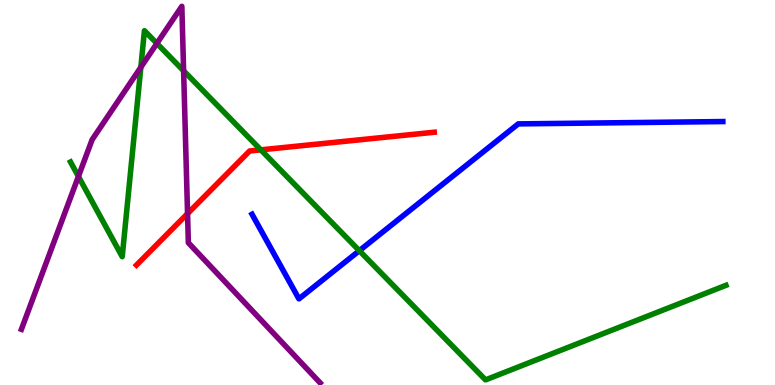[{'lines': ['blue', 'red'], 'intersections': []}, {'lines': ['green', 'red'], 'intersections': [{'x': 3.37, 'y': 6.11}]}, {'lines': ['purple', 'red'], 'intersections': [{'x': 2.42, 'y': 4.45}]}, {'lines': ['blue', 'green'], 'intersections': [{'x': 4.64, 'y': 3.49}]}, {'lines': ['blue', 'purple'], 'intersections': []}, {'lines': ['green', 'purple'], 'intersections': [{'x': 1.01, 'y': 5.42}, {'x': 1.82, 'y': 8.25}, {'x': 2.02, 'y': 8.87}, {'x': 2.37, 'y': 8.16}]}]